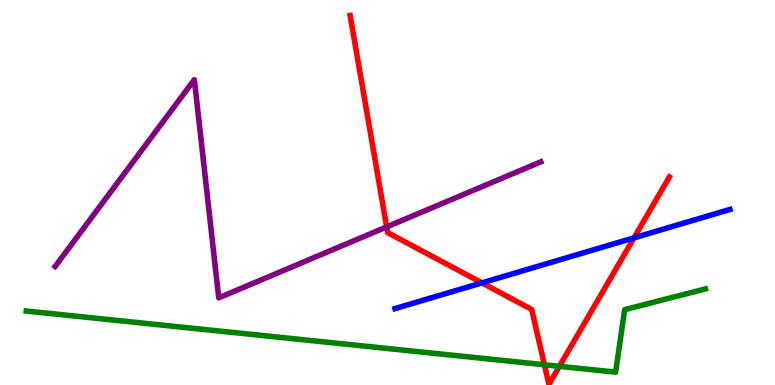[{'lines': ['blue', 'red'], 'intersections': [{'x': 6.22, 'y': 2.65}, {'x': 8.18, 'y': 3.82}]}, {'lines': ['green', 'red'], 'intersections': [{'x': 7.02, 'y': 0.526}, {'x': 7.22, 'y': 0.486}]}, {'lines': ['purple', 'red'], 'intersections': [{'x': 4.99, 'y': 4.11}]}, {'lines': ['blue', 'green'], 'intersections': []}, {'lines': ['blue', 'purple'], 'intersections': []}, {'lines': ['green', 'purple'], 'intersections': []}]